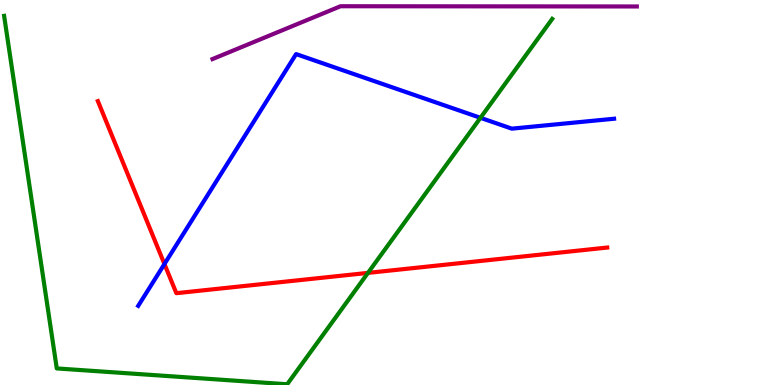[{'lines': ['blue', 'red'], 'intersections': [{'x': 2.12, 'y': 3.14}]}, {'lines': ['green', 'red'], 'intersections': [{'x': 4.75, 'y': 2.91}]}, {'lines': ['purple', 'red'], 'intersections': []}, {'lines': ['blue', 'green'], 'intersections': [{'x': 6.2, 'y': 6.94}]}, {'lines': ['blue', 'purple'], 'intersections': []}, {'lines': ['green', 'purple'], 'intersections': []}]